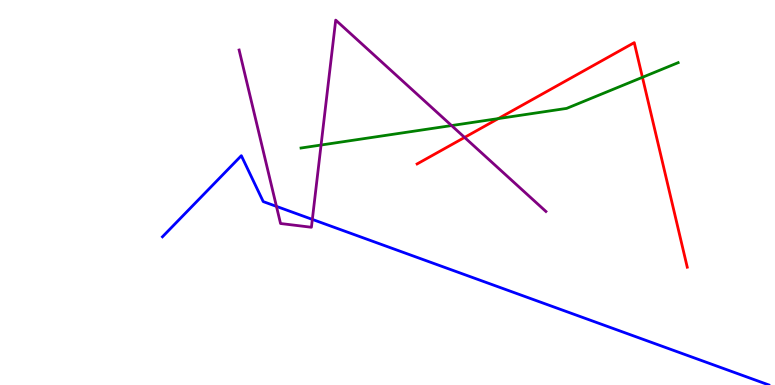[{'lines': ['blue', 'red'], 'intersections': []}, {'lines': ['green', 'red'], 'intersections': [{'x': 6.43, 'y': 6.92}, {'x': 8.29, 'y': 7.99}]}, {'lines': ['purple', 'red'], 'intersections': [{'x': 5.99, 'y': 6.43}]}, {'lines': ['blue', 'green'], 'intersections': []}, {'lines': ['blue', 'purple'], 'intersections': [{'x': 3.57, 'y': 4.64}, {'x': 4.03, 'y': 4.3}]}, {'lines': ['green', 'purple'], 'intersections': [{'x': 4.14, 'y': 6.23}, {'x': 5.83, 'y': 6.74}]}]